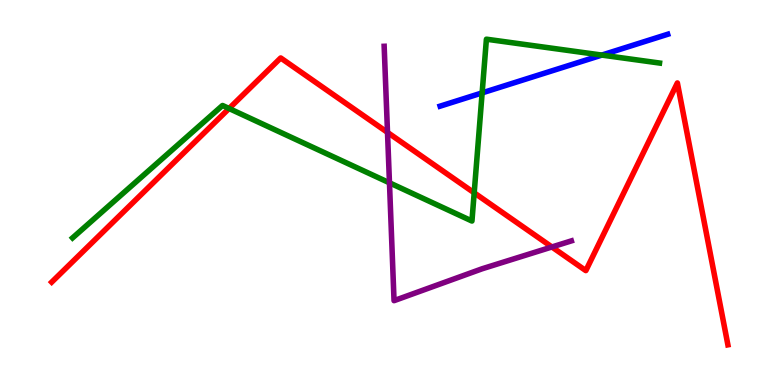[{'lines': ['blue', 'red'], 'intersections': []}, {'lines': ['green', 'red'], 'intersections': [{'x': 2.96, 'y': 7.18}, {'x': 6.12, 'y': 4.99}]}, {'lines': ['purple', 'red'], 'intersections': [{'x': 5.0, 'y': 6.56}, {'x': 7.12, 'y': 3.59}]}, {'lines': ['blue', 'green'], 'intersections': [{'x': 6.22, 'y': 7.59}, {'x': 7.77, 'y': 8.57}]}, {'lines': ['blue', 'purple'], 'intersections': []}, {'lines': ['green', 'purple'], 'intersections': [{'x': 5.03, 'y': 5.25}]}]